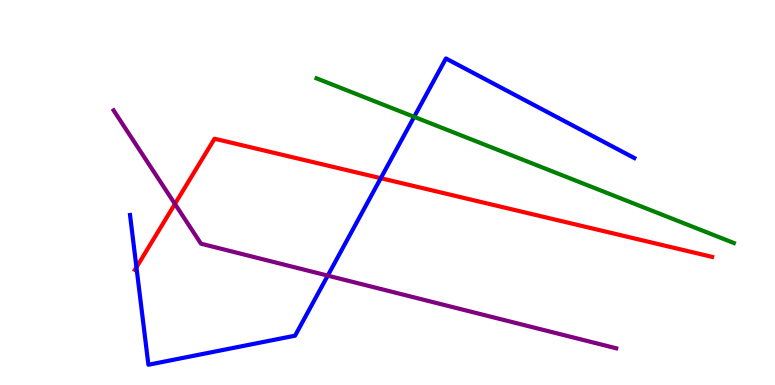[{'lines': ['blue', 'red'], 'intersections': [{'x': 1.76, 'y': 3.06}, {'x': 4.91, 'y': 5.37}]}, {'lines': ['green', 'red'], 'intersections': []}, {'lines': ['purple', 'red'], 'intersections': [{'x': 2.26, 'y': 4.7}]}, {'lines': ['blue', 'green'], 'intersections': [{'x': 5.34, 'y': 6.96}]}, {'lines': ['blue', 'purple'], 'intersections': [{'x': 4.23, 'y': 2.84}]}, {'lines': ['green', 'purple'], 'intersections': []}]